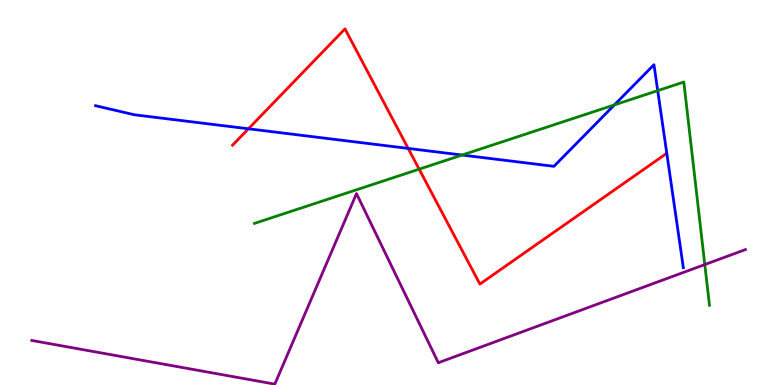[{'lines': ['blue', 'red'], 'intersections': [{'x': 3.21, 'y': 6.65}, {'x': 5.27, 'y': 6.15}]}, {'lines': ['green', 'red'], 'intersections': [{'x': 5.41, 'y': 5.61}]}, {'lines': ['purple', 'red'], 'intersections': []}, {'lines': ['blue', 'green'], 'intersections': [{'x': 5.96, 'y': 5.97}, {'x': 7.93, 'y': 7.28}, {'x': 8.49, 'y': 7.65}]}, {'lines': ['blue', 'purple'], 'intersections': []}, {'lines': ['green', 'purple'], 'intersections': [{'x': 9.09, 'y': 3.13}]}]